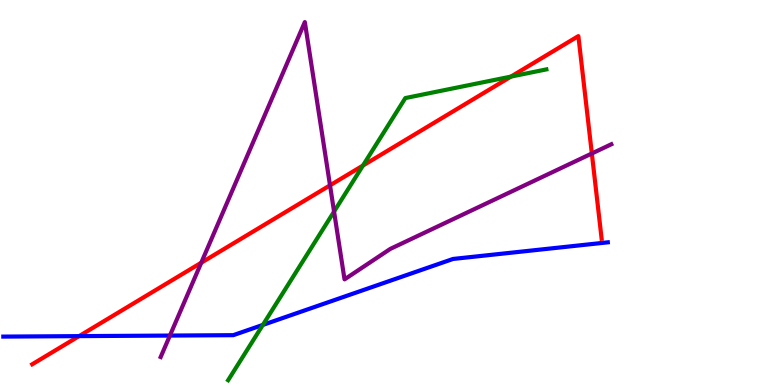[{'lines': ['blue', 'red'], 'intersections': [{'x': 1.02, 'y': 1.27}]}, {'lines': ['green', 'red'], 'intersections': [{'x': 4.68, 'y': 5.7}, {'x': 6.59, 'y': 8.01}]}, {'lines': ['purple', 'red'], 'intersections': [{'x': 2.6, 'y': 3.18}, {'x': 4.26, 'y': 5.19}, {'x': 7.64, 'y': 6.01}]}, {'lines': ['blue', 'green'], 'intersections': [{'x': 3.39, 'y': 1.56}]}, {'lines': ['blue', 'purple'], 'intersections': [{'x': 2.19, 'y': 1.28}]}, {'lines': ['green', 'purple'], 'intersections': [{'x': 4.31, 'y': 4.5}]}]